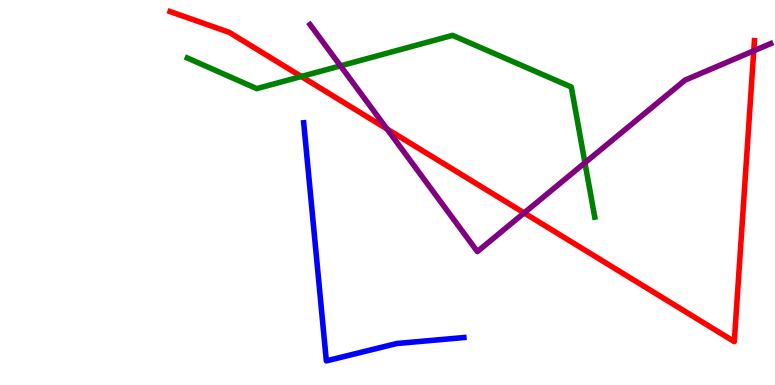[{'lines': ['blue', 'red'], 'intersections': []}, {'lines': ['green', 'red'], 'intersections': [{'x': 3.89, 'y': 8.01}]}, {'lines': ['purple', 'red'], 'intersections': [{'x': 4.99, 'y': 6.65}, {'x': 6.76, 'y': 4.47}, {'x': 9.73, 'y': 8.68}]}, {'lines': ['blue', 'green'], 'intersections': []}, {'lines': ['blue', 'purple'], 'intersections': []}, {'lines': ['green', 'purple'], 'intersections': [{'x': 4.39, 'y': 8.29}, {'x': 7.55, 'y': 5.77}]}]